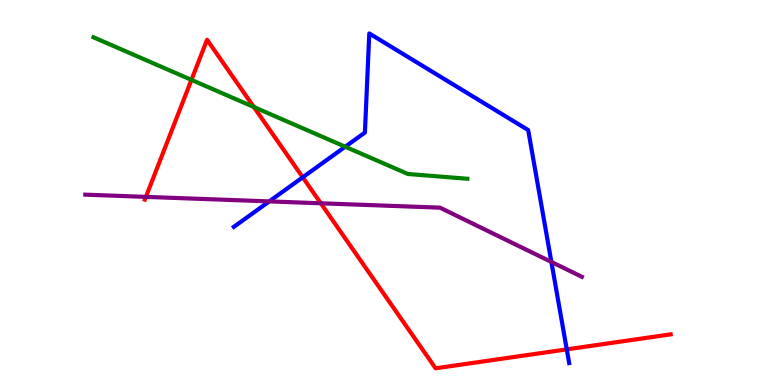[{'lines': ['blue', 'red'], 'intersections': [{'x': 3.91, 'y': 5.39}, {'x': 7.31, 'y': 0.926}]}, {'lines': ['green', 'red'], 'intersections': [{'x': 2.47, 'y': 7.93}, {'x': 3.28, 'y': 7.22}]}, {'lines': ['purple', 'red'], 'intersections': [{'x': 1.88, 'y': 4.89}, {'x': 4.14, 'y': 4.72}]}, {'lines': ['blue', 'green'], 'intersections': [{'x': 4.45, 'y': 6.19}]}, {'lines': ['blue', 'purple'], 'intersections': [{'x': 3.47, 'y': 4.77}, {'x': 7.11, 'y': 3.2}]}, {'lines': ['green', 'purple'], 'intersections': []}]